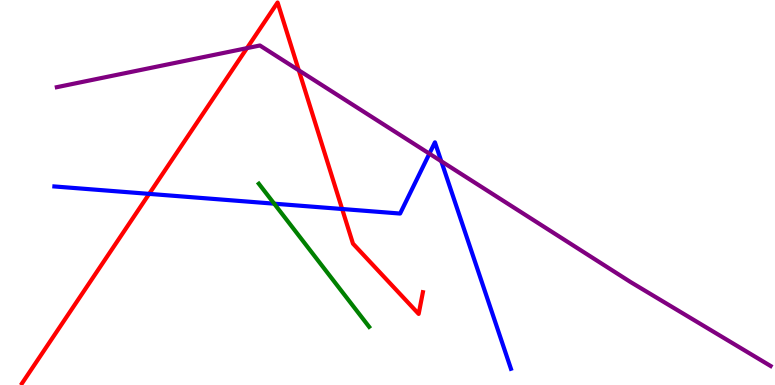[{'lines': ['blue', 'red'], 'intersections': [{'x': 1.92, 'y': 4.96}, {'x': 4.41, 'y': 4.57}]}, {'lines': ['green', 'red'], 'intersections': []}, {'lines': ['purple', 'red'], 'intersections': [{'x': 3.19, 'y': 8.75}, {'x': 3.86, 'y': 8.17}]}, {'lines': ['blue', 'green'], 'intersections': [{'x': 3.54, 'y': 4.71}]}, {'lines': ['blue', 'purple'], 'intersections': [{'x': 5.54, 'y': 6.01}, {'x': 5.69, 'y': 5.81}]}, {'lines': ['green', 'purple'], 'intersections': []}]